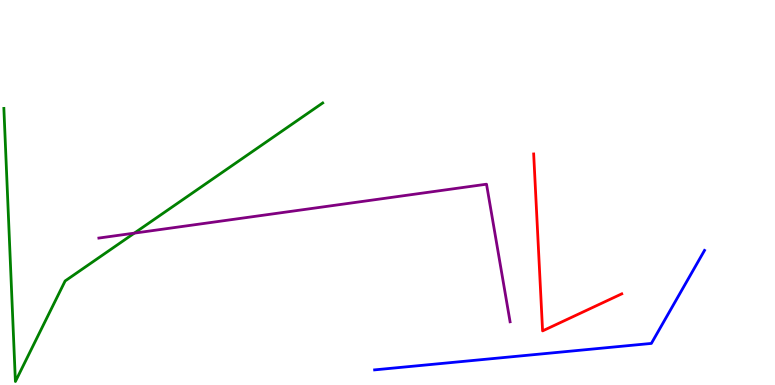[{'lines': ['blue', 'red'], 'intersections': []}, {'lines': ['green', 'red'], 'intersections': []}, {'lines': ['purple', 'red'], 'intersections': []}, {'lines': ['blue', 'green'], 'intersections': []}, {'lines': ['blue', 'purple'], 'intersections': []}, {'lines': ['green', 'purple'], 'intersections': [{'x': 1.73, 'y': 3.94}]}]